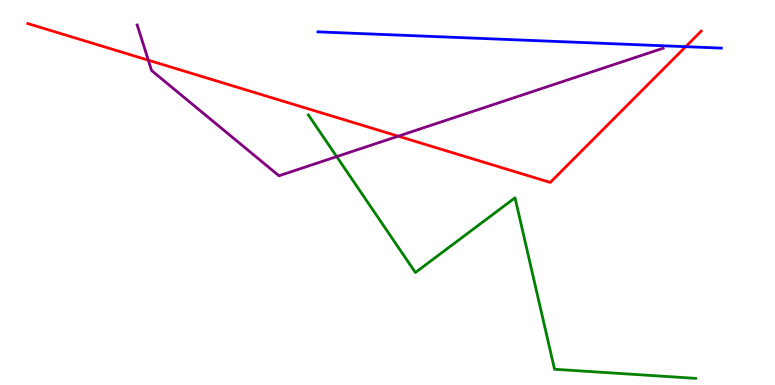[{'lines': ['blue', 'red'], 'intersections': [{'x': 8.85, 'y': 8.79}]}, {'lines': ['green', 'red'], 'intersections': []}, {'lines': ['purple', 'red'], 'intersections': [{'x': 1.91, 'y': 8.44}, {'x': 5.14, 'y': 6.46}]}, {'lines': ['blue', 'green'], 'intersections': []}, {'lines': ['blue', 'purple'], 'intersections': []}, {'lines': ['green', 'purple'], 'intersections': [{'x': 4.34, 'y': 5.93}]}]